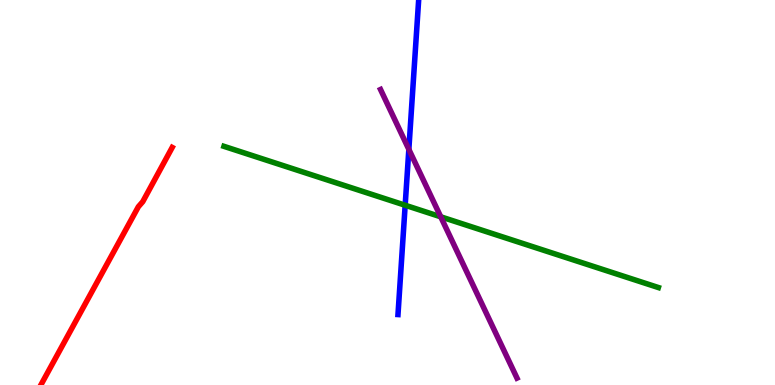[{'lines': ['blue', 'red'], 'intersections': []}, {'lines': ['green', 'red'], 'intersections': []}, {'lines': ['purple', 'red'], 'intersections': []}, {'lines': ['blue', 'green'], 'intersections': [{'x': 5.23, 'y': 4.67}]}, {'lines': ['blue', 'purple'], 'intersections': [{'x': 5.28, 'y': 6.12}]}, {'lines': ['green', 'purple'], 'intersections': [{'x': 5.69, 'y': 4.37}]}]